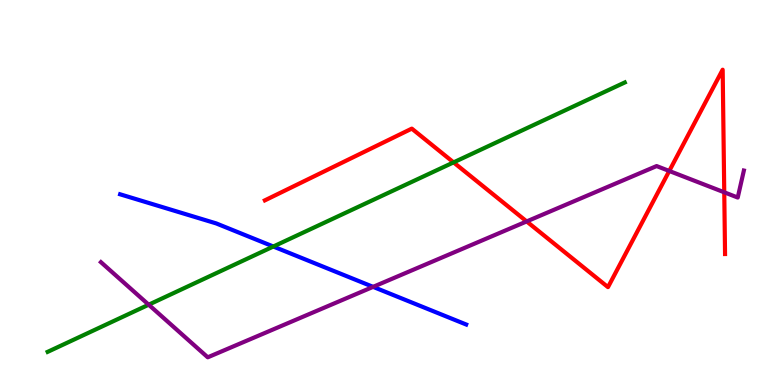[{'lines': ['blue', 'red'], 'intersections': []}, {'lines': ['green', 'red'], 'intersections': [{'x': 5.85, 'y': 5.78}]}, {'lines': ['purple', 'red'], 'intersections': [{'x': 6.8, 'y': 4.25}, {'x': 8.64, 'y': 5.56}, {'x': 9.35, 'y': 5.0}]}, {'lines': ['blue', 'green'], 'intersections': [{'x': 3.53, 'y': 3.6}]}, {'lines': ['blue', 'purple'], 'intersections': [{'x': 4.81, 'y': 2.55}]}, {'lines': ['green', 'purple'], 'intersections': [{'x': 1.92, 'y': 2.09}]}]